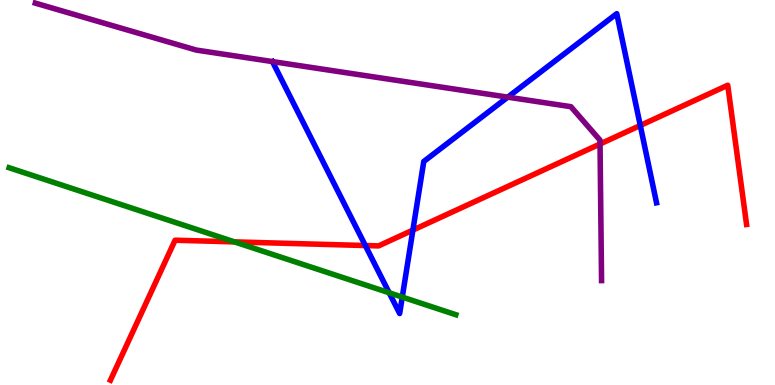[{'lines': ['blue', 'red'], 'intersections': [{'x': 4.71, 'y': 3.62}, {'x': 5.33, 'y': 4.02}, {'x': 8.26, 'y': 6.74}]}, {'lines': ['green', 'red'], 'intersections': [{'x': 3.03, 'y': 3.72}]}, {'lines': ['purple', 'red'], 'intersections': [{'x': 7.74, 'y': 6.26}]}, {'lines': ['blue', 'green'], 'intersections': [{'x': 5.02, 'y': 2.4}, {'x': 5.19, 'y': 2.28}]}, {'lines': ['blue', 'purple'], 'intersections': [{'x': 3.52, 'y': 8.4}, {'x': 6.55, 'y': 7.48}]}, {'lines': ['green', 'purple'], 'intersections': []}]